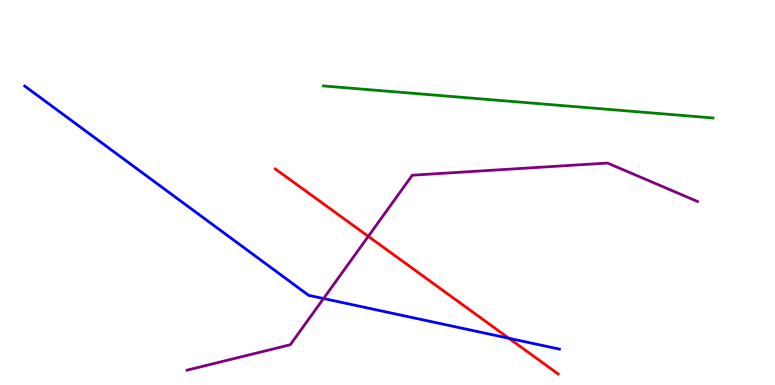[{'lines': ['blue', 'red'], 'intersections': [{'x': 6.57, 'y': 1.21}]}, {'lines': ['green', 'red'], 'intersections': []}, {'lines': ['purple', 'red'], 'intersections': [{'x': 4.75, 'y': 3.86}]}, {'lines': ['blue', 'green'], 'intersections': []}, {'lines': ['blue', 'purple'], 'intersections': [{'x': 4.17, 'y': 2.25}]}, {'lines': ['green', 'purple'], 'intersections': []}]